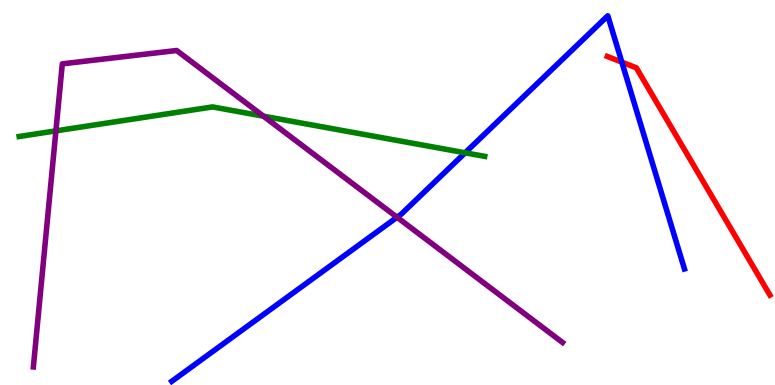[{'lines': ['blue', 'red'], 'intersections': [{'x': 8.02, 'y': 8.39}]}, {'lines': ['green', 'red'], 'intersections': []}, {'lines': ['purple', 'red'], 'intersections': []}, {'lines': ['blue', 'green'], 'intersections': [{'x': 6.0, 'y': 6.03}]}, {'lines': ['blue', 'purple'], 'intersections': [{'x': 5.12, 'y': 4.36}]}, {'lines': ['green', 'purple'], 'intersections': [{'x': 0.721, 'y': 6.6}, {'x': 3.4, 'y': 6.98}]}]